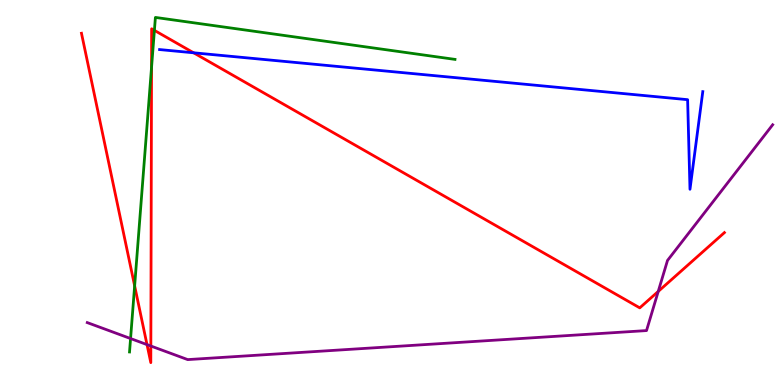[{'lines': ['blue', 'red'], 'intersections': [{'x': 2.5, 'y': 8.63}]}, {'lines': ['green', 'red'], 'intersections': [{'x': 1.74, 'y': 2.58}, {'x': 1.96, 'y': 8.25}, {'x': 1.99, 'y': 9.21}]}, {'lines': ['purple', 'red'], 'intersections': [{'x': 1.9, 'y': 1.05}, {'x': 1.95, 'y': 1.01}, {'x': 8.49, 'y': 2.43}]}, {'lines': ['blue', 'green'], 'intersections': []}, {'lines': ['blue', 'purple'], 'intersections': []}, {'lines': ['green', 'purple'], 'intersections': [{'x': 1.68, 'y': 1.21}]}]